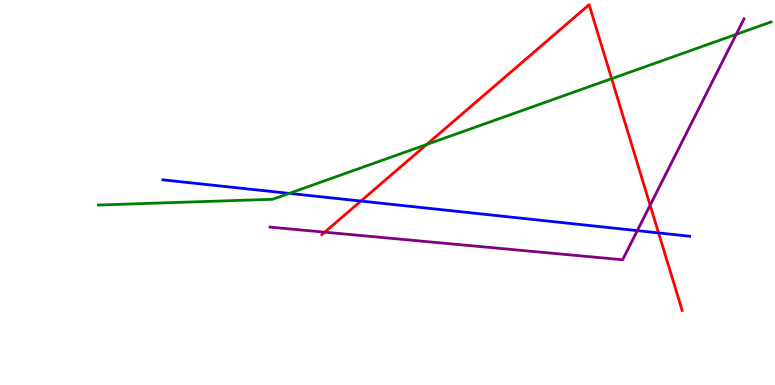[{'lines': ['blue', 'red'], 'intersections': [{'x': 4.66, 'y': 4.78}, {'x': 8.5, 'y': 3.95}]}, {'lines': ['green', 'red'], 'intersections': [{'x': 5.51, 'y': 6.25}, {'x': 7.89, 'y': 7.96}]}, {'lines': ['purple', 'red'], 'intersections': [{'x': 4.19, 'y': 3.97}, {'x': 8.39, 'y': 4.67}]}, {'lines': ['blue', 'green'], 'intersections': [{'x': 3.73, 'y': 4.98}]}, {'lines': ['blue', 'purple'], 'intersections': [{'x': 8.22, 'y': 4.01}]}, {'lines': ['green', 'purple'], 'intersections': [{'x': 9.5, 'y': 9.11}]}]